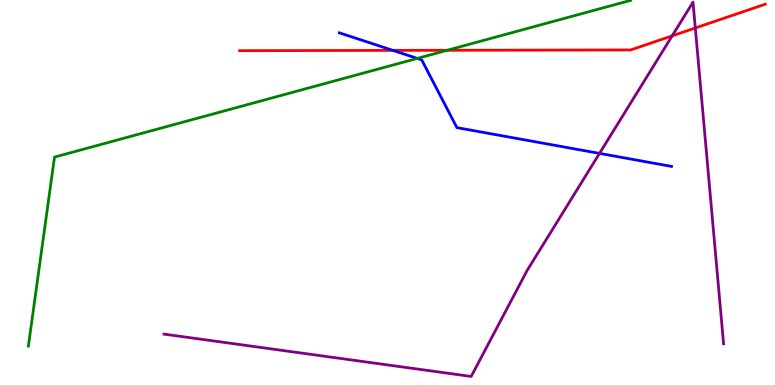[{'lines': ['blue', 'red'], 'intersections': [{'x': 5.07, 'y': 8.69}]}, {'lines': ['green', 'red'], 'intersections': [{'x': 5.77, 'y': 8.69}]}, {'lines': ['purple', 'red'], 'intersections': [{'x': 8.67, 'y': 9.07}, {'x': 8.97, 'y': 9.27}]}, {'lines': ['blue', 'green'], 'intersections': [{'x': 5.38, 'y': 8.48}]}, {'lines': ['blue', 'purple'], 'intersections': [{'x': 7.74, 'y': 6.02}]}, {'lines': ['green', 'purple'], 'intersections': []}]